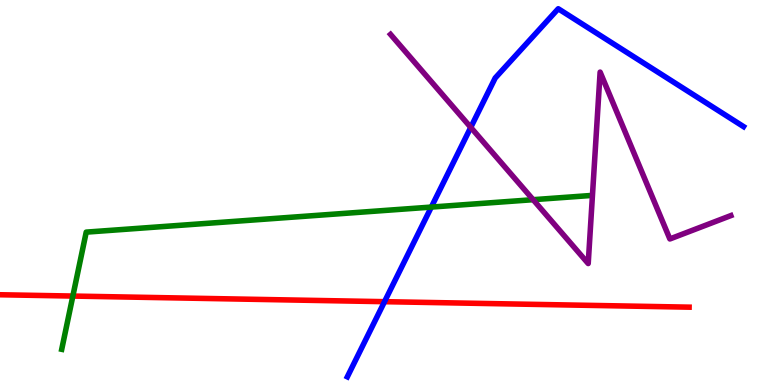[{'lines': ['blue', 'red'], 'intersections': [{'x': 4.96, 'y': 2.16}]}, {'lines': ['green', 'red'], 'intersections': [{'x': 0.94, 'y': 2.31}]}, {'lines': ['purple', 'red'], 'intersections': []}, {'lines': ['blue', 'green'], 'intersections': [{'x': 5.57, 'y': 4.62}]}, {'lines': ['blue', 'purple'], 'intersections': [{'x': 6.07, 'y': 6.69}]}, {'lines': ['green', 'purple'], 'intersections': [{'x': 6.88, 'y': 4.81}]}]